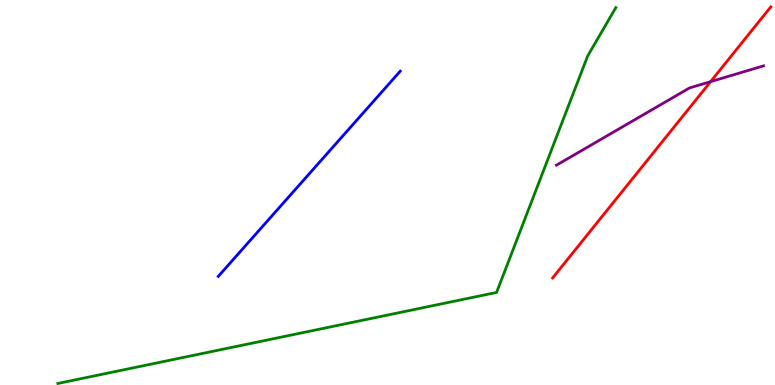[{'lines': ['blue', 'red'], 'intersections': []}, {'lines': ['green', 'red'], 'intersections': []}, {'lines': ['purple', 'red'], 'intersections': [{'x': 9.17, 'y': 7.88}]}, {'lines': ['blue', 'green'], 'intersections': []}, {'lines': ['blue', 'purple'], 'intersections': []}, {'lines': ['green', 'purple'], 'intersections': []}]